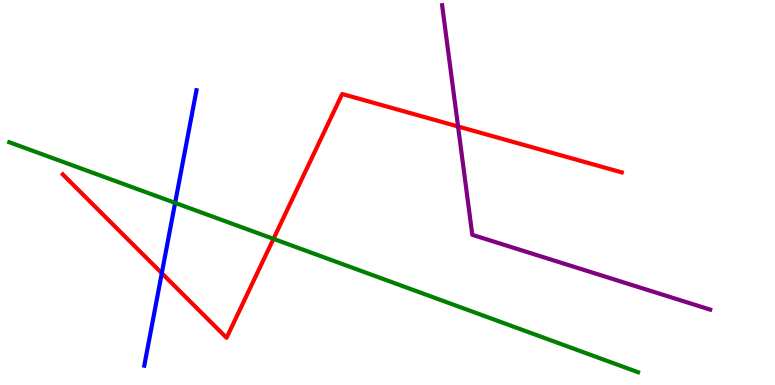[{'lines': ['blue', 'red'], 'intersections': [{'x': 2.09, 'y': 2.9}]}, {'lines': ['green', 'red'], 'intersections': [{'x': 3.53, 'y': 3.8}]}, {'lines': ['purple', 'red'], 'intersections': [{'x': 5.91, 'y': 6.71}]}, {'lines': ['blue', 'green'], 'intersections': [{'x': 2.26, 'y': 4.73}]}, {'lines': ['blue', 'purple'], 'intersections': []}, {'lines': ['green', 'purple'], 'intersections': []}]